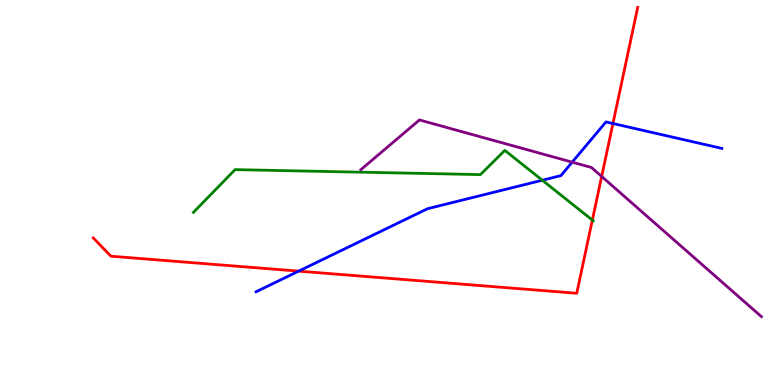[{'lines': ['blue', 'red'], 'intersections': [{'x': 3.85, 'y': 2.96}, {'x': 7.91, 'y': 6.79}]}, {'lines': ['green', 'red'], 'intersections': [{'x': 7.64, 'y': 4.28}]}, {'lines': ['purple', 'red'], 'intersections': [{'x': 7.76, 'y': 5.42}]}, {'lines': ['blue', 'green'], 'intersections': [{'x': 7.0, 'y': 5.32}]}, {'lines': ['blue', 'purple'], 'intersections': [{'x': 7.38, 'y': 5.79}]}, {'lines': ['green', 'purple'], 'intersections': []}]